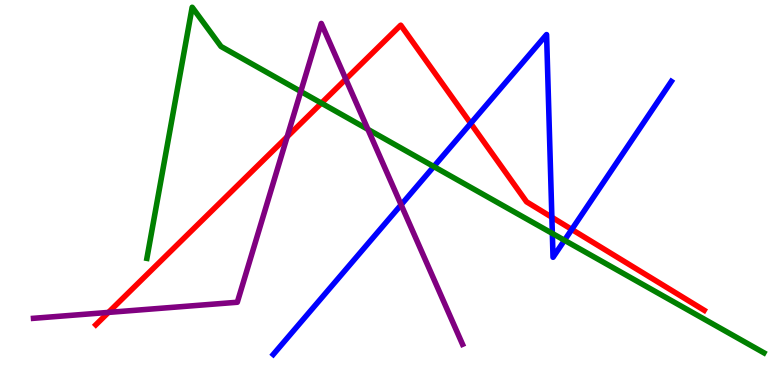[{'lines': ['blue', 'red'], 'intersections': [{'x': 6.07, 'y': 6.8}, {'x': 7.12, 'y': 4.36}, {'x': 7.38, 'y': 4.04}]}, {'lines': ['green', 'red'], 'intersections': [{'x': 4.15, 'y': 7.32}]}, {'lines': ['purple', 'red'], 'intersections': [{'x': 1.4, 'y': 1.89}, {'x': 3.71, 'y': 6.45}, {'x': 4.46, 'y': 7.94}]}, {'lines': ['blue', 'green'], 'intersections': [{'x': 5.6, 'y': 5.67}, {'x': 7.13, 'y': 3.94}, {'x': 7.28, 'y': 3.76}]}, {'lines': ['blue', 'purple'], 'intersections': [{'x': 5.18, 'y': 4.68}]}, {'lines': ['green', 'purple'], 'intersections': [{'x': 3.88, 'y': 7.62}, {'x': 4.75, 'y': 6.64}]}]